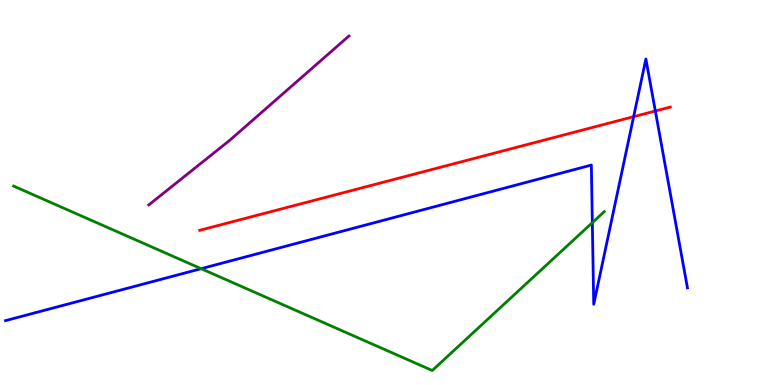[{'lines': ['blue', 'red'], 'intersections': [{'x': 8.18, 'y': 6.97}, {'x': 8.46, 'y': 7.12}]}, {'lines': ['green', 'red'], 'intersections': []}, {'lines': ['purple', 'red'], 'intersections': []}, {'lines': ['blue', 'green'], 'intersections': [{'x': 2.6, 'y': 3.02}, {'x': 7.64, 'y': 4.22}]}, {'lines': ['blue', 'purple'], 'intersections': []}, {'lines': ['green', 'purple'], 'intersections': []}]